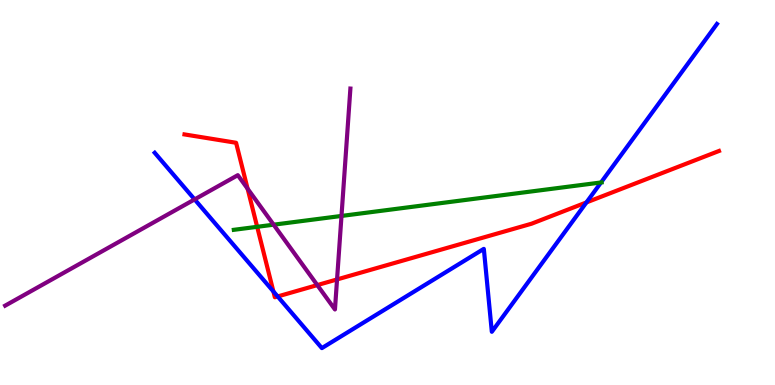[{'lines': ['blue', 'red'], 'intersections': [{'x': 3.53, 'y': 2.43}, {'x': 3.58, 'y': 2.3}, {'x': 7.57, 'y': 4.74}]}, {'lines': ['green', 'red'], 'intersections': [{'x': 3.32, 'y': 4.11}]}, {'lines': ['purple', 'red'], 'intersections': [{'x': 3.2, 'y': 5.1}, {'x': 4.09, 'y': 2.6}, {'x': 4.35, 'y': 2.74}]}, {'lines': ['blue', 'green'], 'intersections': [{'x': 7.76, 'y': 5.26}]}, {'lines': ['blue', 'purple'], 'intersections': [{'x': 2.51, 'y': 4.82}]}, {'lines': ['green', 'purple'], 'intersections': [{'x': 3.53, 'y': 4.16}, {'x': 4.41, 'y': 4.39}]}]